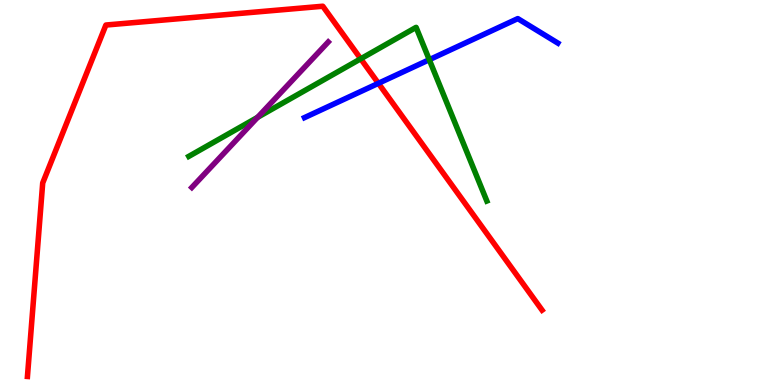[{'lines': ['blue', 'red'], 'intersections': [{'x': 4.88, 'y': 7.84}]}, {'lines': ['green', 'red'], 'intersections': [{'x': 4.65, 'y': 8.47}]}, {'lines': ['purple', 'red'], 'intersections': []}, {'lines': ['blue', 'green'], 'intersections': [{'x': 5.54, 'y': 8.45}]}, {'lines': ['blue', 'purple'], 'intersections': []}, {'lines': ['green', 'purple'], 'intersections': [{'x': 3.32, 'y': 6.95}]}]